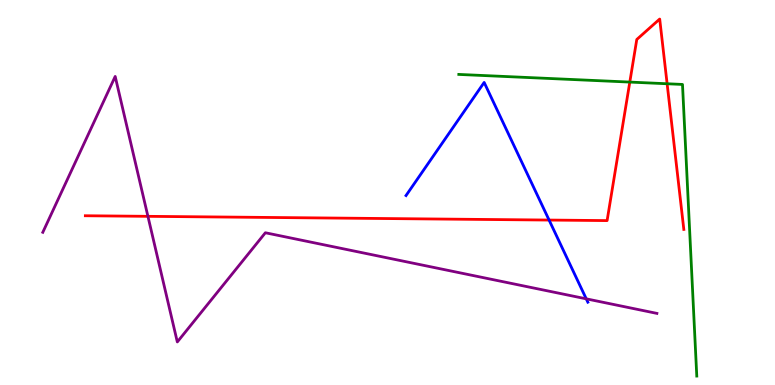[{'lines': ['blue', 'red'], 'intersections': [{'x': 7.09, 'y': 4.28}]}, {'lines': ['green', 'red'], 'intersections': [{'x': 8.13, 'y': 7.87}, {'x': 8.61, 'y': 7.82}]}, {'lines': ['purple', 'red'], 'intersections': [{'x': 1.91, 'y': 4.38}]}, {'lines': ['blue', 'green'], 'intersections': []}, {'lines': ['blue', 'purple'], 'intersections': [{'x': 7.56, 'y': 2.24}]}, {'lines': ['green', 'purple'], 'intersections': []}]